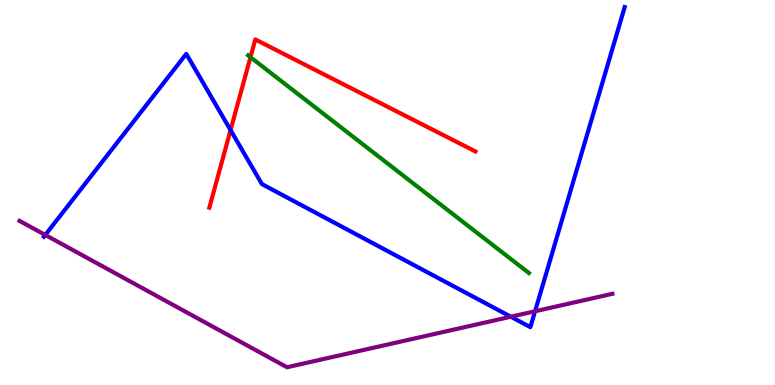[{'lines': ['blue', 'red'], 'intersections': [{'x': 2.97, 'y': 6.62}]}, {'lines': ['green', 'red'], 'intersections': [{'x': 3.23, 'y': 8.51}]}, {'lines': ['purple', 'red'], 'intersections': []}, {'lines': ['blue', 'green'], 'intersections': []}, {'lines': ['blue', 'purple'], 'intersections': [{'x': 0.584, 'y': 3.9}, {'x': 6.59, 'y': 1.77}, {'x': 6.9, 'y': 1.92}]}, {'lines': ['green', 'purple'], 'intersections': []}]